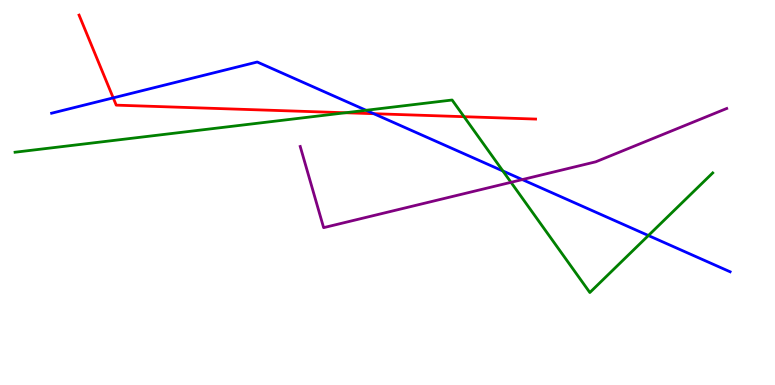[{'lines': ['blue', 'red'], 'intersections': [{'x': 1.46, 'y': 7.46}, {'x': 4.82, 'y': 7.05}]}, {'lines': ['green', 'red'], 'intersections': [{'x': 4.46, 'y': 7.07}, {'x': 5.99, 'y': 6.97}]}, {'lines': ['purple', 'red'], 'intersections': []}, {'lines': ['blue', 'green'], 'intersections': [{'x': 4.72, 'y': 7.14}, {'x': 6.49, 'y': 5.56}, {'x': 8.37, 'y': 3.88}]}, {'lines': ['blue', 'purple'], 'intersections': [{'x': 6.74, 'y': 5.34}]}, {'lines': ['green', 'purple'], 'intersections': [{'x': 6.59, 'y': 5.26}]}]